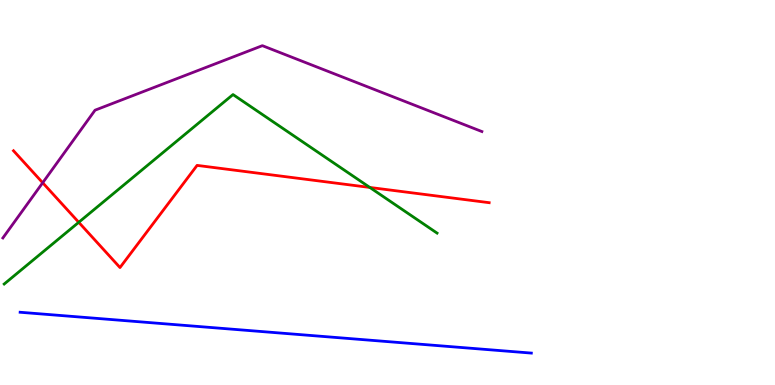[{'lines': ['blue', 'red'], 'intersections': []}, {'lines': ['green', 'red'], 'intersections': [{'x': 1.02, 'y': 4.23}, {'x': 4.77, 'y': 5.13}]}, {'lines': ['purple', 'red'], 'intersections': [{'x': 0.551, 'y': 5.25}]}, {'lines': ['blue', 'green'], 'intersections': []}, {'lines': ['blue', 'purple'], 'intersections': []}, {'lines': ['green', 'purple'], 'intersections': []}]